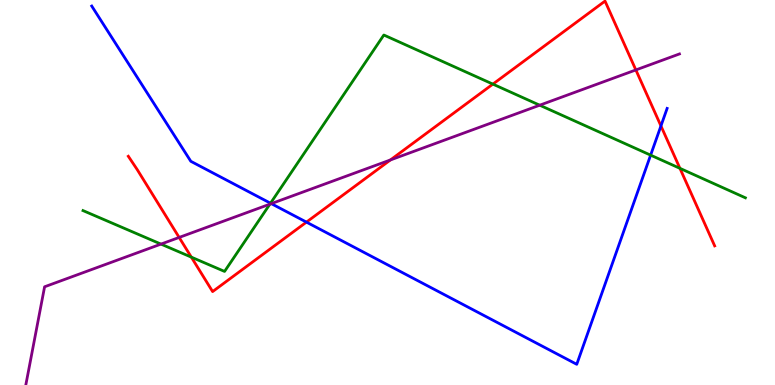[{'lines': ['blue', 'red'], 'intersections': [{'x': 3.95, 'y': 4.23}, {'x': 8.53, 'y': 6.73}]}, {'lines': ['green', 'red'], 'intersections': [{'x': 2.47, 'y': 3.32}, {'x': 6.36, 'y': 7.82}, {'x': 8.77, 'y': 5.63}]}, {'lines': ['purple', 'red'], 'intersections': [{'x': 2.31, 'y': 3.83}, {'x': 5.04, 'y': 5.85}, {'x': 8.2, 'y': 8.18}]}, {'lines': ['blue', 'green'], 'intersections': [{'x': 3.49, 'y': 4.72}, {'x': 8.4, 'y': 5.97}]}, {'lines': ['blue', 'purple'], 'intersections': [{'x': 3.5, 'y': 4.71}]}, {'lines': ['green', 'purple'], 'intersections': [{'x': 2.08, 'y': 3.66}, {'x': 3.48, 'y': 4.7}, {'x': 6.96, 'y': 7.27}]}]